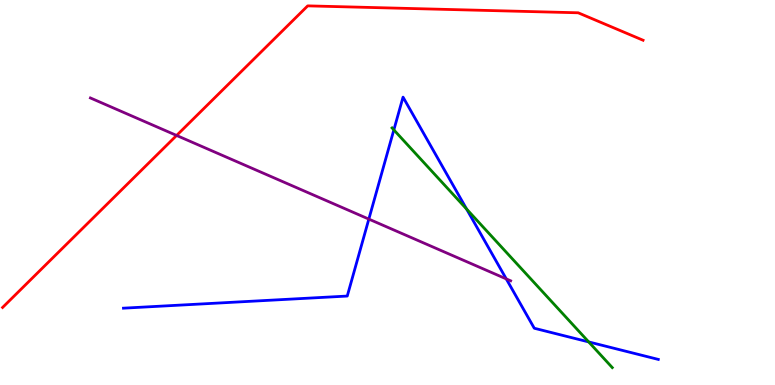[{'lines': ['blue', 'red'], 'intersections': []}, {'lines': ['green', 'red'], 'intersections': []}, {'lines': ['purple', 'red'], 'intersections': [{'x': 2.28, 'y': 6.48}]}, {'lines': ['blue', 'green'], 'intersections': [{'x': 5.08, 'y': 6.63}, {'x': 6.02, 'y': 4.57}, {'x': 7.6, 'y': 1.12}]}, {'lines': ['blue', 'purple'], 'intersections': [{'x': 4.76, 'y': 4.31}, {'x': 6.53, 'y': 2.76}]}, {'lines': ['green', 'purple'], 'intersections': []}]